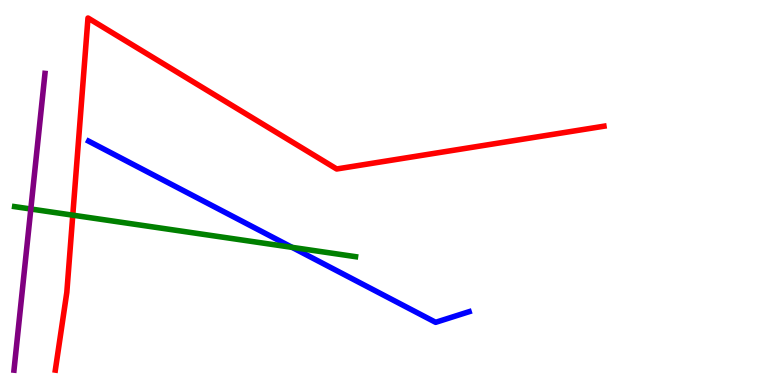[{'lines': ['blue', 'red'], 'intersections': []}, {'lines': ['green', 'red'], 'intersections': [{'x': 0.939, 'y': 4.41}]}, {'lines': ['purple', 'red'], 'intersections': []}, {'lines': ['blue', 'green'], 'intersections': [{'x': 3.77, 'y': 3.58}]}, {'lines': ['blue', 'purple'], 'intersections': []}, {'lines': ['green', 'purple'], 'intersections': [{'x': 0.398, 'y': 4.57}]}]